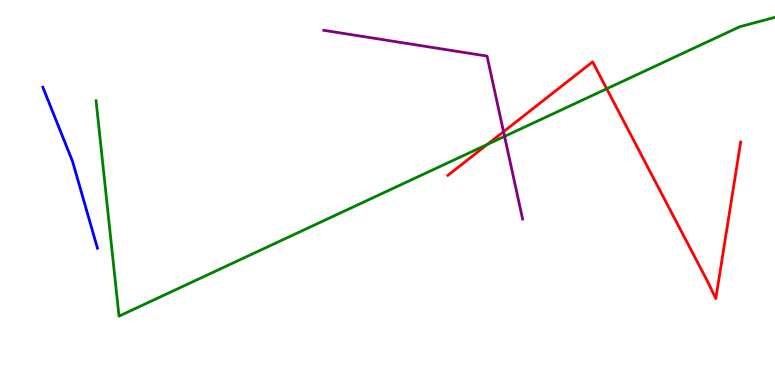[{'lines': ['blue', 'red'], 'intersections': []}, {'lines': ['green', 'red'], 'intersections': [{'x': 6.29, 'y': 6.25}, {'x': 7.83, 'y': 7.69}]}, {'lines': ['purple', 'red'], 'intersections': [{'x': 6.5, 'y': 6.58}]}, {'lines': ['blue', 'green'], 'intersections': []}, {'lines': ['blue', 'purple'], 'intersections': []}, {'lines': ['green', 'purple'], 'intersections': [{'x': 6.51, 'y': 6.46}]}]